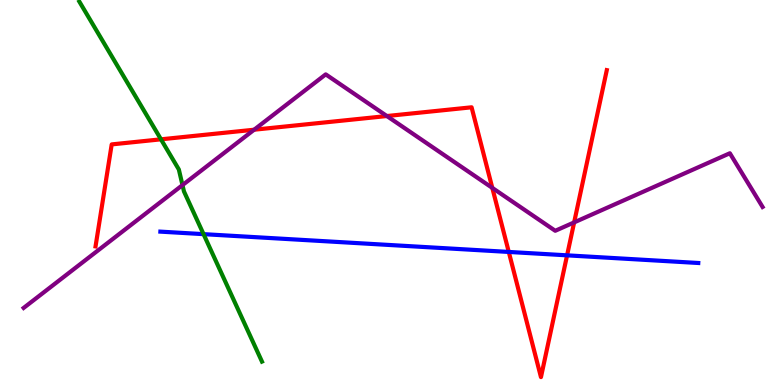[{'lines': ['blue', 'red'], 'intersections': [{'x': 6.56, 'y': 3.46}, {'x': 7.32, 'y': 3.37}]}, {'lines': ['green', 'red'], 'intersections': [{'x': 2.08, 'y': 6.38}]}, {'lines': ['purple', 'red'], 'intersections': [{'x': 3.28, 'y': 6.63}, {'x': 4.99, 'y': 6.99}, {'x': 6.35, 'y': 5.12}, {'x': 7.41, 'y': 4.22}]}, {'lines': ['blue', 'green'], 'intersections': [{'x': 2.63, 'y': 3.92}]}, {'lines': ['blue', 'purple'], 'intersections': []}, {'lines': ['green', 'purple'], 'intersections': [{'x': 2.35, 'y': 5.19}]}]